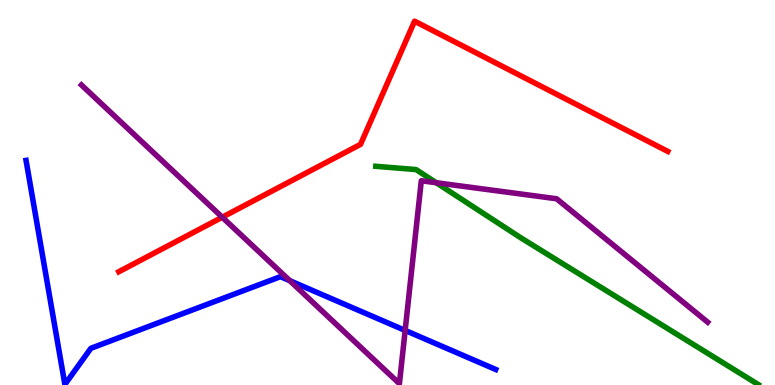[{'lines': ['blue', 'red'], 'intersections': []}, {'lines': ['green', 'red'], 'intersections': []}, {'lines': ['purple', 'red'], 'intersections': [{'x': 2.87, 'y': 4.36}]}, {'lines': ['blue', 'green'], 'intersections': []}, {'lines': ['blue', 'purple'], 'intersections': [{'x': 3.74, 'y': 2.71}, {'x': 5.23, 'y': 1.42}]}, {'lines': ['green', 'purple'], 'intersections': [{'x': 5.63, 'y': 5.25}]}]